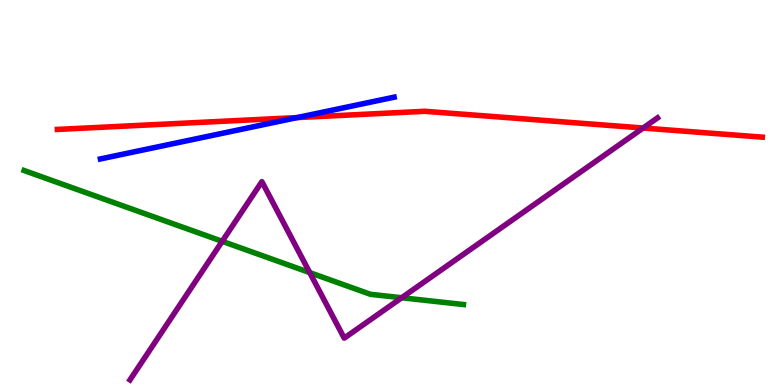[{'lines': ['blue', 'red'], 'intersections': [{'x': 3.83, 'y': 6.95}]}, {'lines': ['green', 'red'], 'intersections': []}, {'lines': ['purple', 'red'], 'intersections': [{'x': 8.3, 'y': 6.68}]}, {'lines': ['blue', 'green'], 'intersections': []}, {'lines': ['blue', 'purple'], 'intersections': []}, {'lines': ['green', 'purple'], 'intersections': [{'x': 2.87, 'y': 3.73}, {'x': 4.0, 'y': 2.92}, {'x': 5.18, 'y': 2.27}]}]